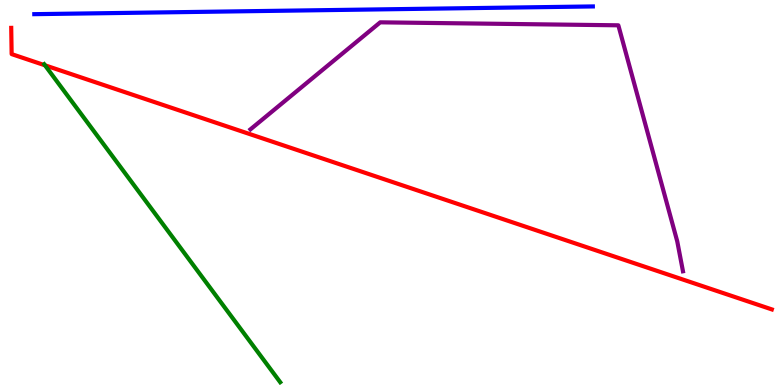[{'lines': ['blue', 'red'], 'intersections': []}, {'lines': ['green', 'red'], 'intersections': [{'x': 0.58, 'y': 8.3}]}, {'lines': ['purple', 'red'], 'intersections': []}, {'lines': ['blue', 'green'], 'intersections': []}, {'lines': ['blue', 'purple'], 'intersections': []}, {'lines': ['green', 'purple'], 'intersections': []}]